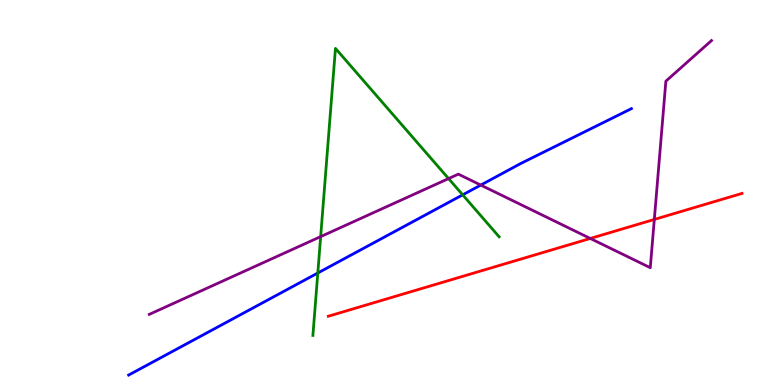[{'lines': ['blue', 'red'], 'intersections': []}, {'lines': ['green', 'red'], 'intersections': []}, {'lines': ['purple', 'red'], 'intersections': [{'x': 7.62, 'y': 3.81}, {'x': 8.44, 'y': 4.3}]}, {'lines': ['blue', 'green'], 'intersections': [{'x': 4.1, 'y': 2.91}, {'x': 5.97, 'y': 4.94}]}, {'lines': ['blue', 'purple'], 'intersections': [{'x': 6.2, 'y': 5.19}]}, {'lines': ['green', 'purple'], 'intersections': [{'x': 4.14, 'y': 3.85}, {'x': 5.79, 'y': 5.36}]}]